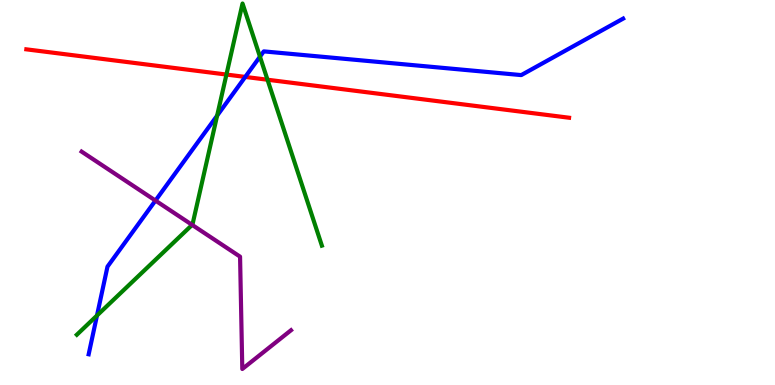[{'lines': ['blue', 'red'], 'intersections': [{'x': 3.16, 'y': 8.0}]}, {'lines': ['green', 'red'], 'intersections': [{'x': 2.92, 'y': 8.06}, {'x': 3.45, 'y': 7.93}]}, {'lines': ['purple', 'red'], 'intersections': []}, {'lines': ['blue', 'green'], 'intersections': [{'x': 1.25, 'y': 1.8}, {'x': 2.8, 'y': 7.0}, {'x': 3.35, 'y': 8.53}]}, {'lines': ['blue', 'purple'], 'intersections': [{'x': 2.01, 'y': 4.79}]}, {'lines': ['green', 'purple'], 'intersections': [{'x': 2.48, 'y': 4.16}]}]